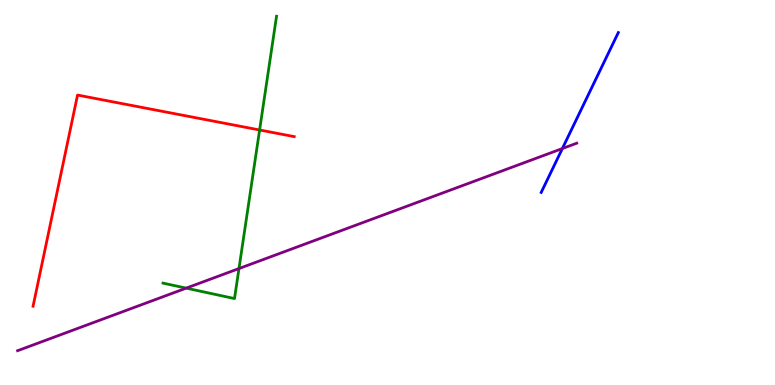[{'lines': ['blue', 'red'], 'intersections': []}, {'lines': ['green', 'red'], 'intersections': [{'x': 3.35, 'y': 6.62}]}, {'lines': ['purple', 'red'], 'intersections': []}, {'lines': ['blue', 'green'], 'intersections': []}, {'lines': ['blue', 'purple'], 'intersections': [{'x': 7.26, 'y': 6.14}]}, {'lines': ['green', 'purple'], 'intersections': [{'x': 2.4, 'y': 2.52}, {'x': 3.08, 'y': 3.02}]}]